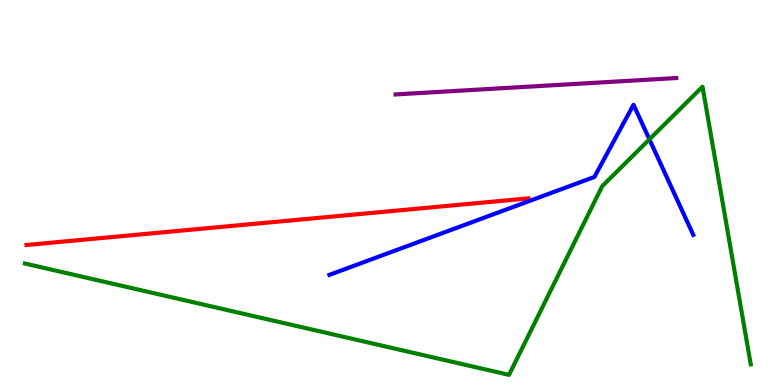[{'lines': ['blue', 'red'], 'intersections': []}, {'lines': ['green', 'red'], 'intersections': []}, {'lines': ['purple', 'red'], 'intersections': []}, {'lines': ['blue', 'green'], 'intersections': [{'x': 8.38, 'y': 6.38}]}, {'lines': ['blue', 'purple'], 'intersections': []}, {'lines': ['green', 'purple'], 'intersections': []}]